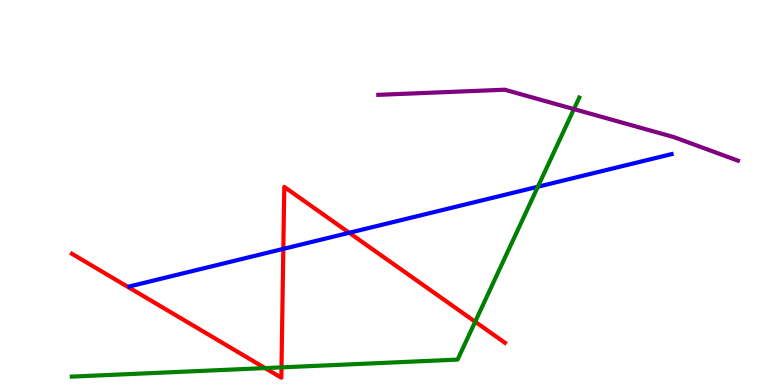[{'lines': ['blue', 'red'], 'intersections': [{'x': 3.66, 'y': 3.54}, {'x': 4.51, 'y': 3.95}]}, {'lines': ['green', 'red'], 'intersections': [{'x': 3.42, 'y': 0.439}, {'x': 3.63, 'y': 0.458}, {'x': 6.13, 'y': 1.64}]}, {'lines': ['purple', 'red'], 'intersections': []}, {'lines': ['blue', 'green'], 'intersections': [{'x': 6.94, 'y': 5.15}]}, {'lines': ['blue', 'purple'], 'intersections': []}, {'lines': ['green', 'purple'], 'intersections': [{'x': 7.41, 'y': 7.17}]}]